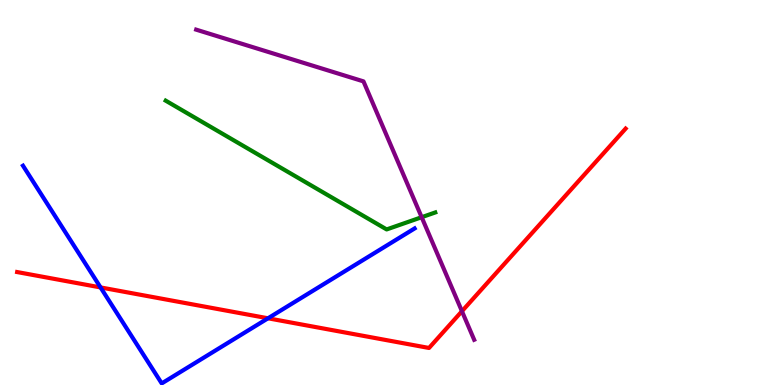[{'lines': ['blue', 'red'], 'intersections': [{'x': 1.3, 'y': 2.53}, {'x': 3.46, 'y': 1.73}]}, {'lines': ['green', 'red'], 'intersections': []}, {'lines': ['purple', 'red'], 'intersections': [{'x': 5.96, 'y': 1.92}]}, {'lines': ['blue', 'green'], 'intersections': []}, {'lines': ['blue', 'purple'], 'intersections': []}, {'lines': ['green', 'purple'], 'intersections': [{'x': 5.44, 'y': 4.36}]}]